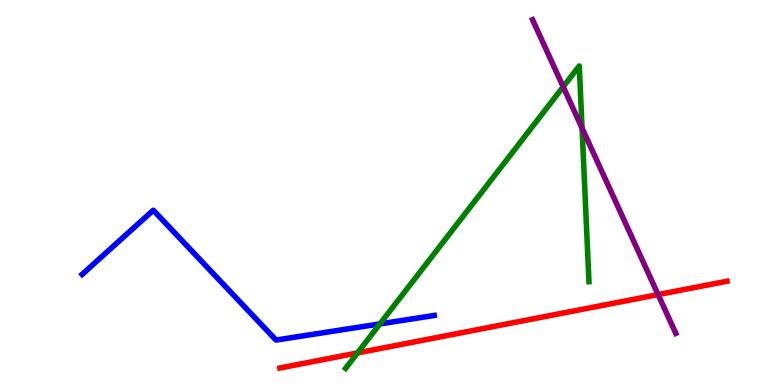[{'lines': ['blue', 'red'], 'intersections': []}, {'lines': ['green', 'red'], 'intersections': [{'x': 4.61, 'y': 0.833}]}, {'lines': ['purple', 'red'], 'intersections': [{'x': 8.49, 'y': 2.35}]}, {'lines': ['blue', 'green'], 'intersections': [{'x': 4.9, 'y': 1.59}]}, {'lines': ['blue', 'purple'], 'intersections': []}, {'lines': ['green', 'purple'], 'intersections': [{'x': 7.27, 'y': 7.75}, {'x': 7.51, 'y': 6.67}]}]